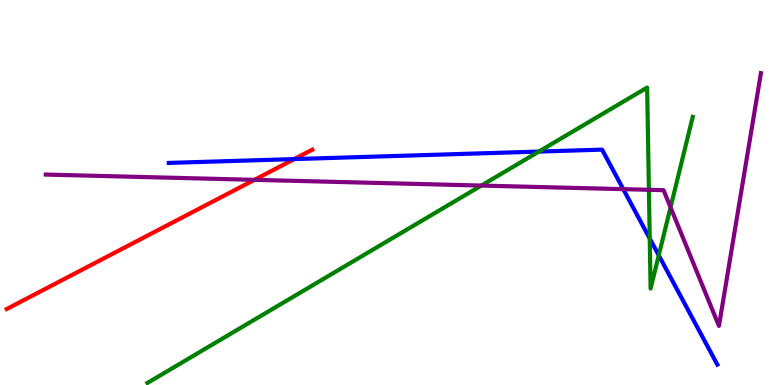[{'lines': ['blue', 'red'], 'intersections': [{'x': 3.8, 'y': 5.87}]}, {'lines': ['green', 'red'], 'intersections': []}, {'lines': ['purple', 'red'], 'intersections': [{'x': 3.28, 'y': 5.33}]}, {'lines': ['blue', 'green'], 'intersections': [{'x': 6.95, 'y': 6.06}, {'x': 8.38, 'y': 3.81}, {'x': 8.5, 'y': 3.37}]}, {'lines': ['blue', 'purple'], 'intersections': [{'x': 8.04, 'y': 5.09}]}, {'lines': ['green', 'purple'], 'intersections': [{'x': 6.21, 'y': 5.18}, {'x': 8.37, 'y': 5.07}, {'x': 8.65, 'y': 4.62}]}]